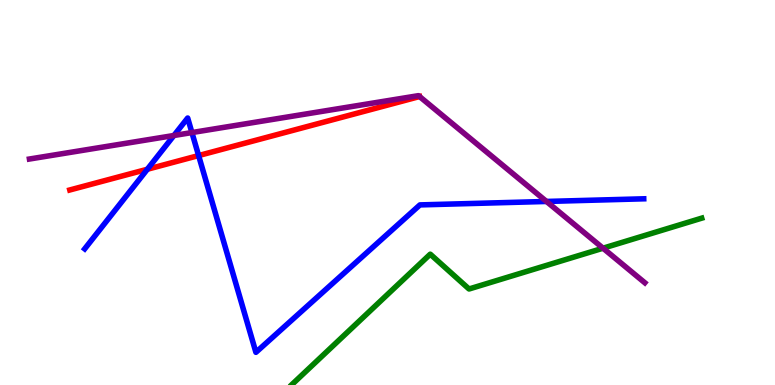[{'lines': ['blue', 'red'], 'intersections': [{'x': 1.9, 'y': 5.6}, {'x': 2.56, 'y': 5.96}]}, {'lines': ['green', 'red'], 'intersections': []}, {'lines': ['purple', 'red'], 'intersections': [{'x': 5.41, 'y': 7.49}]}, {'lines': ['blue', 'green'], 'intersections': []}, {'lines': ['blue', 'purple'], 'intersections': [{'x': 2.24, 'y': 6.48}, {'x': 2.48, 'y': 6.56}, {'x': 7.05, 'y': 4.77}]}, {'lines': ['green', 'purple'], 'intersections': [{'x': 7.78, 'y': 3.55}]}]